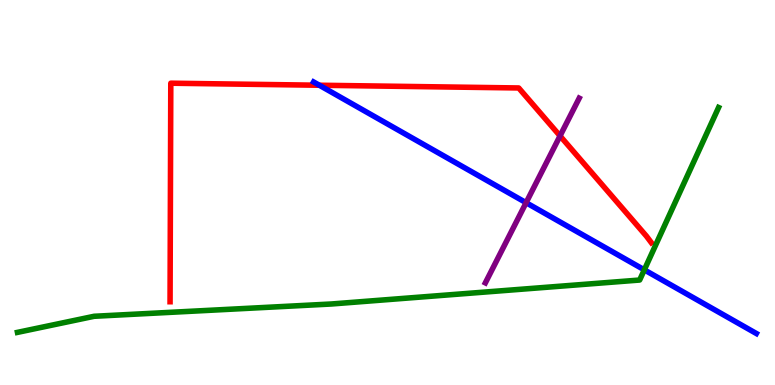[{'lines': ['blue', 'red'], 'intersections': [{'x': 4.12, 'y': 7.79}]}, {'lines': ['green', 'red'], 'intersections': []}, {'lines': ['purple', 'red'], 'intersections': [{'x': 7.23, 'y': 6.47}]}, {'lines': ['blue', 'green'], 'intersections': [{'x': 8.31, 'y': 2.99}]}, {'lines': ['blue', 'purple'], 'intersections': [{'x': 6.79, 'y': 4.74}]}, {'lines': ['green', 'purple'], 'intersections': []}]